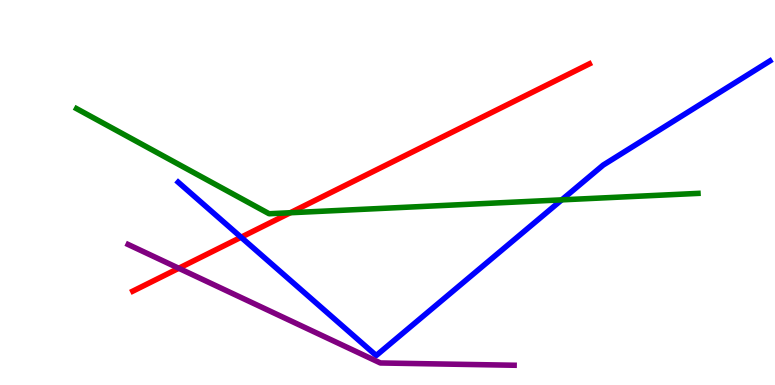[{'lines': ['blue', 'red'], 'intersections': [{'x': 3.11, 'y': 3.84}]}, {'lines': ['green', 'red'], 'intersections': [{'x': 3.75, 'y': 4.47}]}, {'lines': ['purple', 'red'], 'intersections': [{'x': 2.31, 'y': 3.03}]}, {'lines': ['blue', 'green'], 'intersections': [{'x': 7.25, 'y': 4.81}]}, {'lines': ['blue', 'purple'], 'intersections': []}, {'lines': ['green', 'purple'], 'intersections': []}]